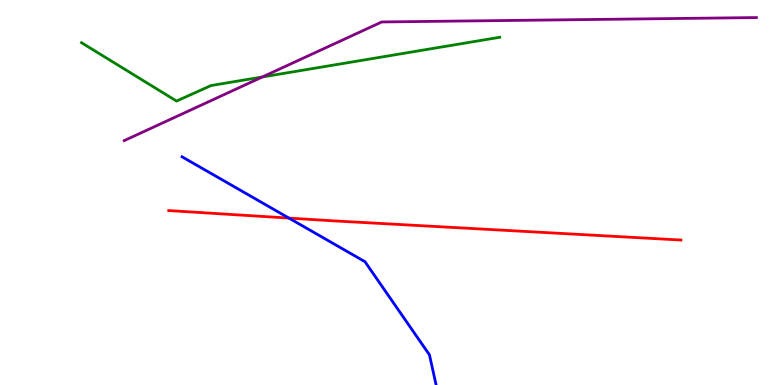[{'lines': ['blue', 'red'], 'intersections': [{'x': 3.73, 'y': 4.34}]}, {'lines': ['green', 'red'], 'intersections': []}, {'lines': ['purple', 'red'], 'intersections': []}, {'lines': ['blue', 'green'], 'intersections': []}, {'lines': ['blue', 'purple'], 'intersections': []}, {'lines': ['green', 'purple'], 'intersections': [{'x': 3.39, 'y': 8.0}]}]